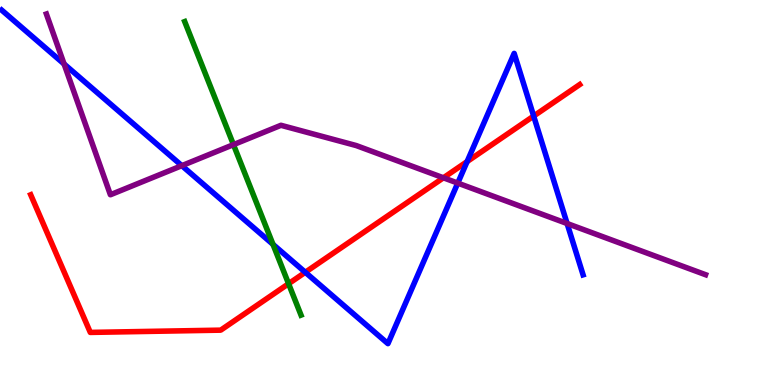[{'lines': ['blue', 'red'], 'intersections': [{'x': 3.94, 'y': 2.93}, {'x': 6.03, 'y': 5.8}, {'x': 6.89, 'y': 6.99}]}, {'lines': ['green', 'red'], 'intersections': [{'x': 3.72, 'y': 2.63}]}, {'lines': ['purple', 'red'], 'intersections': [{'x': 5.72, 'y': 5.38}]}, {'lines': ['blue', 'green'], 'intersections': [{'x': 3.52, 'y': 3.65}]}, {'lines': ['blue', 'purple'], 'intersections': [{'x': 0.827, 'y': 8.34}, {'x': 2.35, 'y': 5.7}, {'x': 5.91, 'y': 5.24}, {'x': 7.32, 'y': 4.19}]}, {'lines': ['green', 'purple'], 'intersections': [{'x': 3.01, 'y': 6.24}]}]